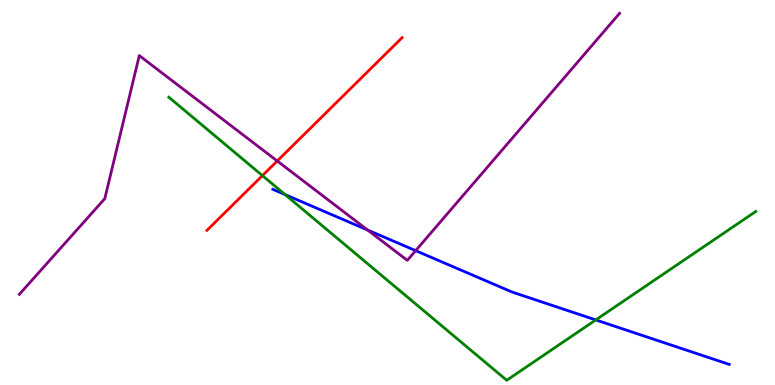[{'lines': ['blue', 'red'], 'intersections': []}, {'lines': ['green', 'red'], 'intersections': [{'x': 3.39, 'y': 5.44}]}, {'lines': ['purple', 'red'], 'intersections': [{'x': 3.58, 'y': 5.82}]}, {'lines': ['blue', 'green'], 'intersections': [{'x': 3.68, 'y': 4.95}, {'x': 7.69, 'y': 1.69}]}, {'lines': ['blue', 'purple'], 'intersections': [{'x': 4.74, 'y': 4.03}, {'x': 5.36, 'y': 3.49}]}, {'lines': ['green', 'purple'], 'intersections': []}]